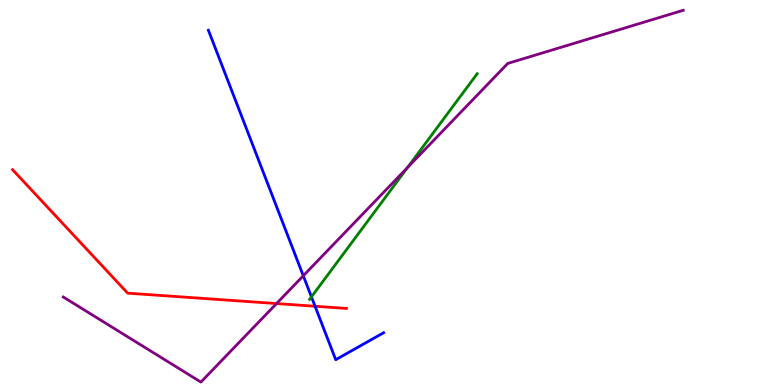[{'lines': ['blue', 'red'], 'intersections': [{'x': 4.07, 'y': 2.05}]}, {'lines': ['green', 'red'], 'intersections': []}, {'lines': ['purple', 'red'], 'intersections': [{'x': 3.57, 'y': 2.12}]}, {'lines': ['blue', 'green'], 'intersections': [{'x': 4.02, 'y': 2.29}]}, {'lines': ['blue', 'purple'], 'intersections': [{'x': 3.91, 'y': 2.84}]}, {'lines': ['green', 'purple'], 'intersections': [{'x': 5.26, 'y': 5.65}]}]